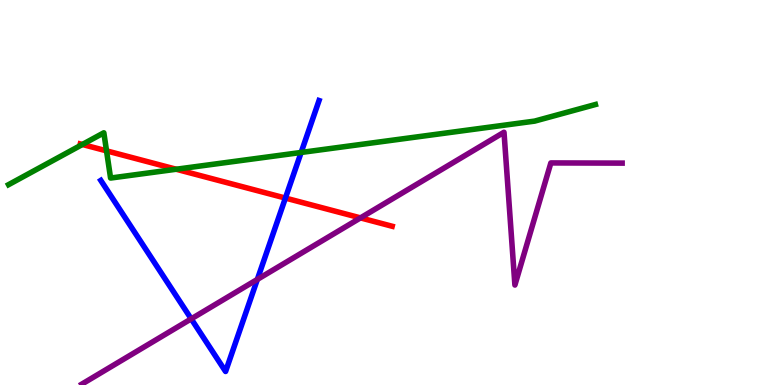[{'lines': ['blue', 'red'], 'intersections': [{'x': 3.68, 'y': 4.86}]}, {'lines': ['green', 'red'], 'intersections': [{'x': 1.06, 'y': 6.25}, {'x': 1.37, 'y': 6.08}, {'x': 2.27, 'y': 5.6}]}, {'lines': ['purple', 'red'], 'intersections': [{'x': 4.65, 'y': 4.34}]}, {'lines': ['blue', 'green'], 'intersections': [{'x': 3.89, 'y': 6.04}]}, {'lines': ['blue', 'purple'], 'intersections': [{'x': 2.47, 'y': 1.72}, {'x': 3.32, 'y': 2.74}]}, {'lines': ['green', 'purple'], 'intersections': []}]